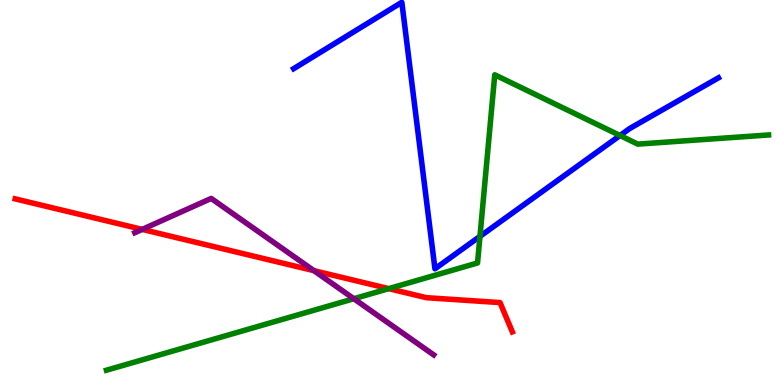[{'lines': ['blue', 'red'], 'intersections': []}, {'lines': ['green', 'red'], 'intersections': [{'x': 5.02, 'y': 2.5}]}, {'lines': ['purple', 'red'], 'intersections': [{'x': 1.83, 'y': 4.04}, {'x': 4.05, 'y': 2.97}]}, {'lines': ['blue', 'green'], 'intersections': [{'x': 6.19, 'y': 3.86}, {'x': 8.0, 'y': 6.48}]}, {'lines': ['blue', 'purple'], 'intersections': []}, {'lines': ['green', 'purple'], 'intersections': [{'x': 4.57, 'y': 2.24}]}]